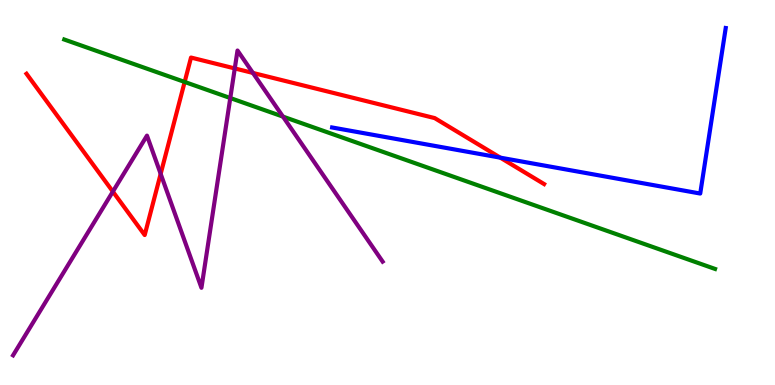[{'lines': ['blue', 'red'], 'intersections': [{'x': 6.46, 'y': 5.9}]}, {'lines': ['green', 'red'], 'intersections': [{'x': 2.38, 'y': 7.87}]}, {'lines': ['purple', 'red'], 'intersections': [{'x': 1.46, 'y': 5.02}, {'x': 2.07, 'y': 5.48}, {'x': 3.03, 'y': 8.22}, {'x': 3.26, 'y': 8.11}]}, {'lines': ['blue', 'green'], 'intersections': []}, {'lines': ['blue', 'purple'], 'intersections': []}, {'lines': ['green', 'purple'], 'intersections': [{'x': 2.97, 'y': 7.45}, {'x': 3.65, 'y': 6.97}]}]